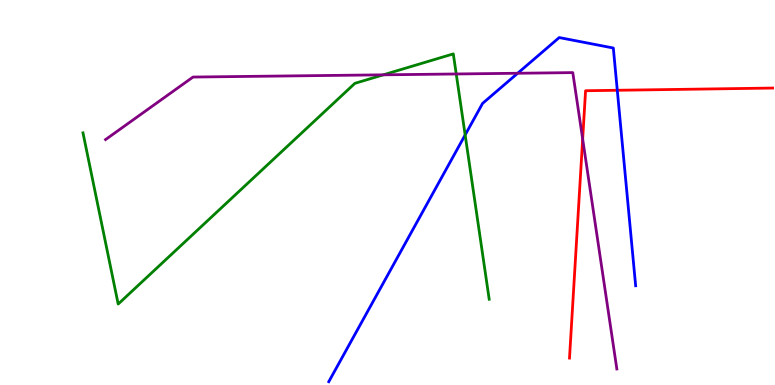[{'lines': ['blue', 'red'], 'intersections': [{'x': 7.96, 'y': 7.66}]}, {'lines': ['green', 'red'], 'intersections': []}, {'lines': ['purple', 'red'], 'intersections': [{'x': 7.52, 'y': 6.39}]}, {'lines': ['blue', 'green'], 'intersections': [{'x': 6.0, 'y': 6.5}]}, {'lines': ['blue', 'purple'], 'intersections': [{'x': 6.68, 'y': 8.1}]}, {'lines': ['green', 'purple'], 'intersections': [{'x': 4.95, 'y': 8.06}, {'x': 5.89, 'y': 8.08}]}]